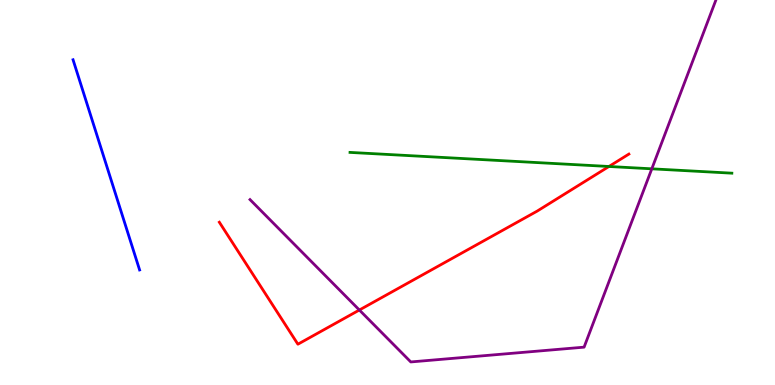[{'lines': ['blue', 'red'], 'intersections': []}, {'lines': ['green', 'red'], 'intersections': [{'x': 7.86, 'y': 5.68}]}, {'lines': ['purple', 'red'], 'intersections': [{'x': 4.64, 'y': 1.95}]}, {'lines': ['blue', 'green'], 'intersections': []}, {'lines': ['blue', 'purple'], 'intersections': []}, {'lines': ['green', 'purple'], 'intersections': [{'x': 8.41, 'y': 5.62}]}]